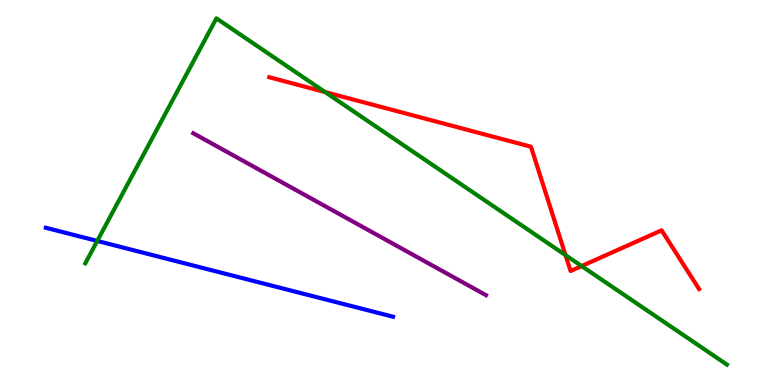[{'lines': ['blue', 'red'], 'intersections': []}, {'lines': ['green', 'red'], 'intersections': [{'x': 4.19, 'y': 7.61}, {'x': 7.3, 'y': 3.37}, {'x': 7.5, 'y': 3.09}]}, {'lines': ['purple', 'red'], 'intersections': []}, {'lines': ['blue', 'green'], 'intersections': [{'x': 1.26, 'y': 3.74}]}, {'lines': ['blue', 'purple'], 'intersections': []}, {'lines': ['green', 'purple'], 'intersections': []}]